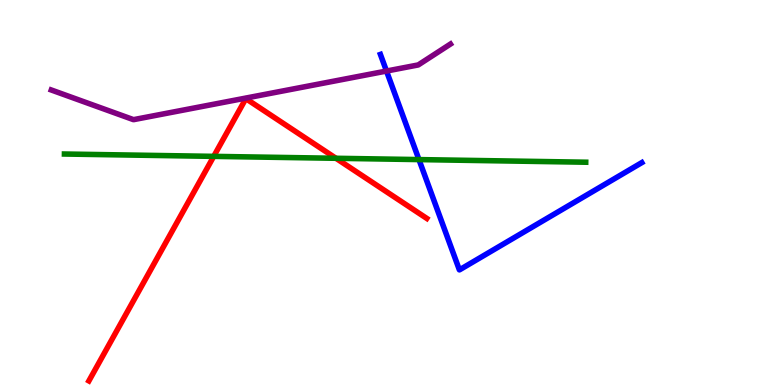[{'lines': ['blue', 'red'], 'intersections': []}, {'lines': ['green', 'red'], 'intersections': [{'x': 2.76, 'y': 5.94}, {'x': 4.34, 'y': 5.89}]}, {'lines': ['purple', 'red'], 'intersections': []}, {'lines': ['blue', 'green'], 'intersections': [{'x': 5.41, 'y': 5.85}]}, {'lines': ['blue', 'purple'], 'intersections': [{'x': 4.99, 'y': 8.15}]}, {'lines': ['green', 'purple'], 'intersections': []}]